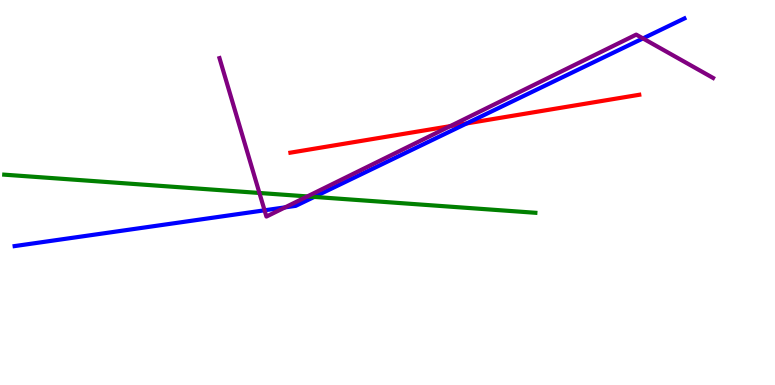[{'lines': ['blue', 'red'], 'intersections': [{'x': 6.02, 'y': 6.79}]}, {'lines': ['green', 'red'], 'intersections': []}, {'lines': ['purple', 'red'], 'intersections': [{'x': 5.81, 'y': 6.72}]}, {'lines': ['blue', 'green'], 'intersections': [{'x': 4.05, 'y': 4.89}]}, {'lines': ['blue', 'purple'], 'intersections': [{'x': 3.41, 'y': 4.54}, {'x': 3.68, 'y': 4.61}, {'x': 8.3, 'y': 9.0}]}, {'lines': ['green', 'purple'], 'intersections': [{'x': 3.35, 'y': 4.99}, {'x': 3.97, 'y': 4.9}]}]